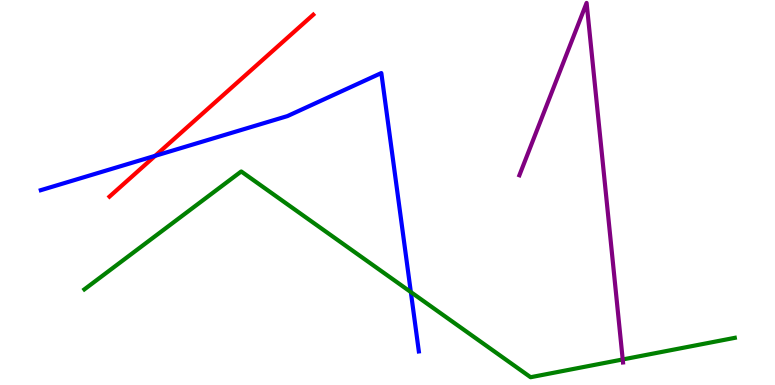[{'lines': ['blue', 'red'], 'intersections': [{'x': 2.0, 'y': 5.95}]}, {'lines': ['green', 'red'], 'intersections': []}, {'lines': ['purple', 'red'], 'intersections': []}, {'lines': ['blue', 'green'], 'intersections': [{'x': 5.3, 'y': 2.41}]}, {'lines': ['blue', 'purple'], 'intersections': []}, {'lines': ['green', 'purple'], 'intersections': [{'x': 8.03, 'y': 0.663}]}]